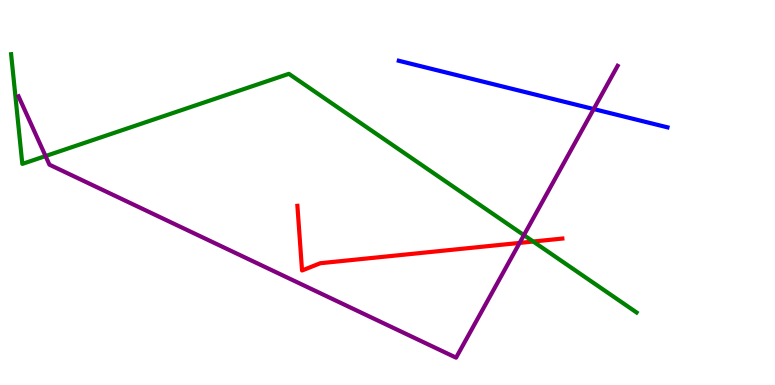[{'lines': ['blue', 'red'], 'intersections': []}, {'lines': ['green', 'red'], 'intersections': [{'x': 6.88, 'y': 3.73}]}, {'lines': ['purple', 'red'], 'intersections': [{'x': 6.7, 'y': 3.69}]}, {'lines': ['blue', 'green'], 'intersections': []}, {'lines': ['blue', 'purple'], 'intersections': [{'x': 7.66, 'y': 7.17}]}, {'lines': ['green', 'purple'], 'intersections': [{'x': 0.588, 'y': 5.95}, {'x': 6.76, 'y': 3.89}]}]